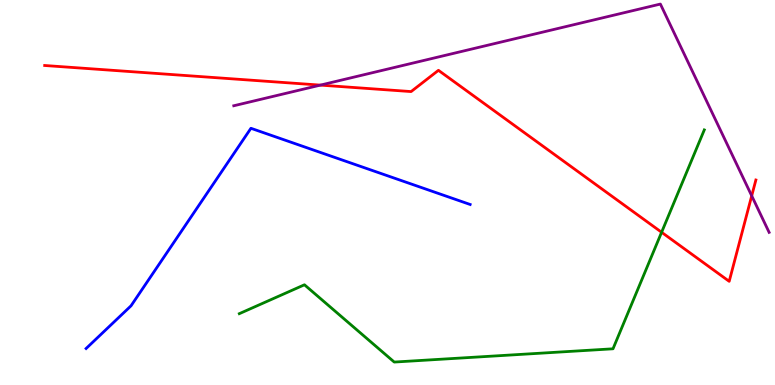[{'lines': ['blue', 'red'], 'intersections': []}, {'lines': ['green', 'red'], 'intersections': [{'x': 8.54, 'y': 3.97}]}, {'lines': ['purple', 'red'], 'intersections': [{'x': 4.13, 'y': 7.79}, {'x': 9.7, 'y': 4.91}]}, {'lines': ['blue', 'green'], 'intersections': []}, {'lines': ['blue', 'purple'], 'intersections': []}, {'lines': ['green', 'purple'], 'intersections': []}]